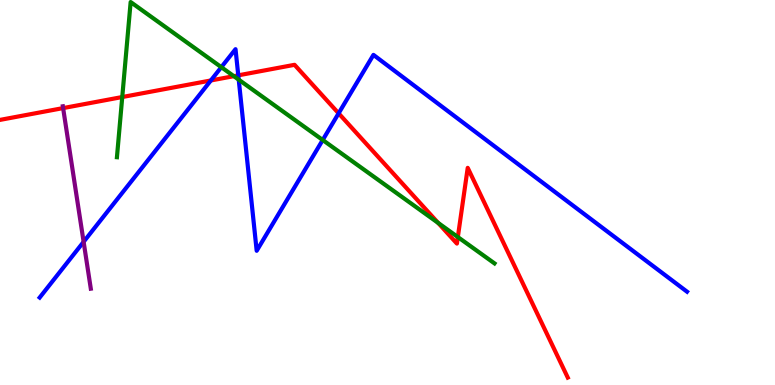[{'lines': ['blue', 'red'], 'intersections': [{'x': 2.72, 'y': 7.91}, {'x': 3.07, 'y': 8.04}, {'x': 4.37, 'y': 7.06}]}, {'lines': ['green', 'red'], 'intersections': [{'x': 1.58, 'y': 7.48}, {'x': 3.02, 'y': 8.02}, {'x': 5.65, 'y': 4.21}, {'x': 5.91, 'y': 3.84}]}, {'lines': ['purple', 'red'], 'intersections': [{'x': 0.814, 'y': 7.19}]}, {'lines': ['blue', 'green'], 'intersections': [{'x': 2.86, 'y': 8.26}, {'x': 3.08, 'y': 7.93}, {'x': 4.16, 'y': 6.36}]}, {'lines': ['blue', 'purple'], 'intersections': [{'x': 1.08, 'y': 3.72}]}, {'lines': ['green', 'purple'], 'intersections': []}]